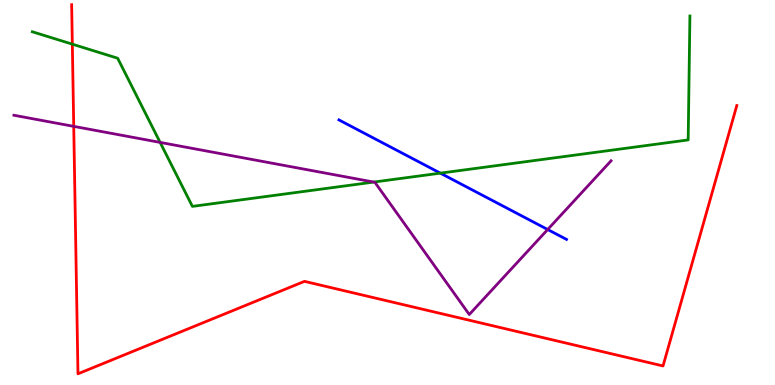[{'lines': ['blue', 'red'], 'intersections': []}, {'lines': ['green', 'red'], 'intersections': [{'x': 0.933, 'y': 8.85}]}, {'lines': ['purple', 'red'], 'intersections': [{'x': 0.951, 'y': 6.72}]}, {'lines': ['blue', 'green'], 'intersections': [{'x': 5.68, 'y': 5.5}]}, {'lines': ['blue', 'purple'], 'intersections': [{'x': 7.07, 'y': 4.04}]}, {'lines': ['green', 'purple'], 'intersections': [{'x': 2.07, 'y': 6.3}, {'x': 4.82, 'y': 5.27}]}]